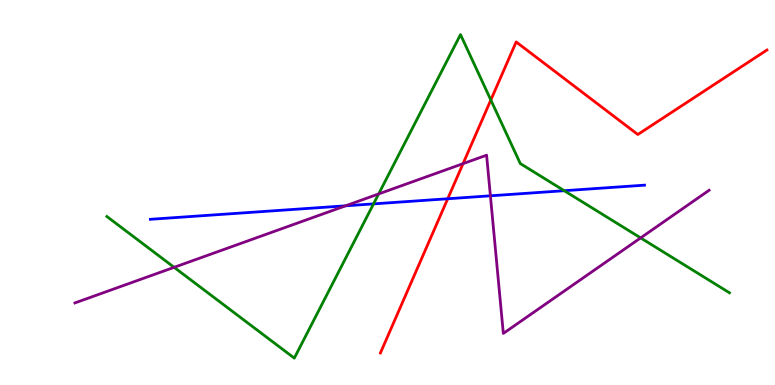[{'lines': ['blue', 'red'], 'intersections': [{'x': 5.78, 'y': 4.84}]}, {'lines': ['green', 'red'], 'intersections': [{'x': 6.33, 'y': 7.4}]}, {'lines': ['purple', 'red'], 'intersections': [{'x': 5.97, 'y': 5.75}]}, {'lines': ['blue', 'green'], 'intersections': [{'x': 4.82, 'y': 4.7}, {'x': 7.28, 'y': 5.05}]}, {'lines': ['blue', 'purple'], 'intersections': [{'x': 4.46, 'y': 4.65}, {'x': 6.33, 'y': 4.91}]}, {'lines': ['green', 'purple'], 'intersections': [{'x': 2.25, 'y': 3.06}, {'x': 4.89, 'y': 4.96}, {'x': 8.27, 'y': 3.82}]}]